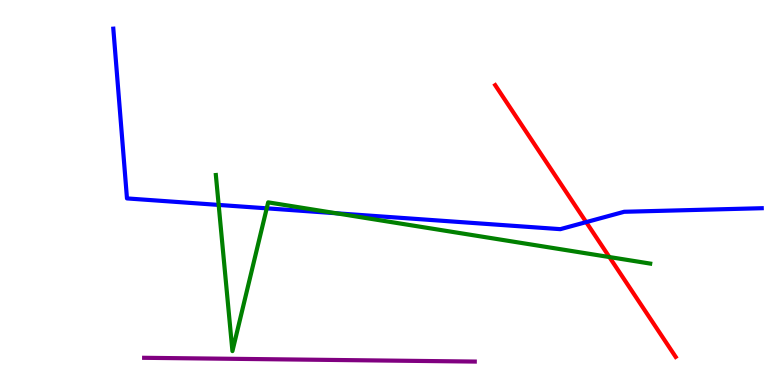[{'lines': ['blue', 'red'], 'intersections': [{'x': 7.56, 'y': 4.23}]}, {'lines': ['green', 'red'], 'intersections': [{'x': 7.86, 'y': 3.32}]}, {'lines': ['purple', 'red'], 'intersections': []}, {'lines': ['blue', 'green'], 'intersections': [{'x': 2.82, 'y': 4.68}, {'x': 3.44, 'y': 4.59}, {'x': 4.34, 'y': 4.46}]}, {'lines': ['blue', 'purple'], 'intersections': []}, {'lines': ['green', 'purple'], 'intersections': []}]